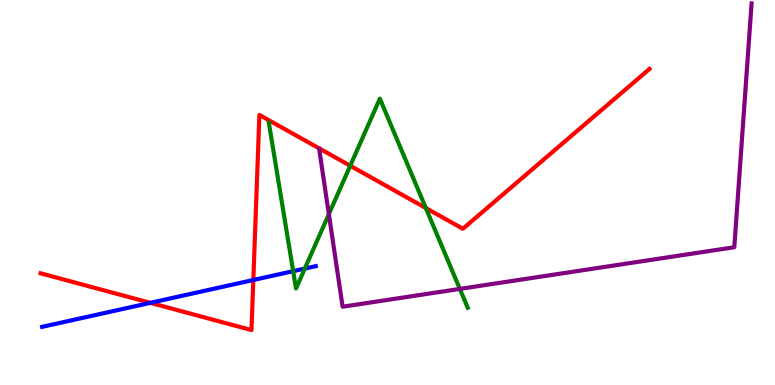[{'lines': ['blue', 'red'], 'intersections': [{'x': 1.94, 'y': 2.13}, {'x': 3.27, 'y': 2.73}]}, {'lines': ['green', 'red'], 'intersections': [{'x': 4.52, 'y': 5.69}, {'x': 5.49, 'y': 4.6}]}, {'lines': ['purple', 'red'], 'intersections': []}, {'lines': ['blue', 'green'], 'intersections': [{'x': 3.78, 'y': 2.96}, {'x': 3.93, 'y': 3.02}]}, {'lines': ['blue', 'purple'], 'intersections': []}, {'lines': ['green', 'purple'], 'intersections': [{'x': 4.24, 'y': 4.44}, {'x': 5.93, 'y': 2.5}]}]